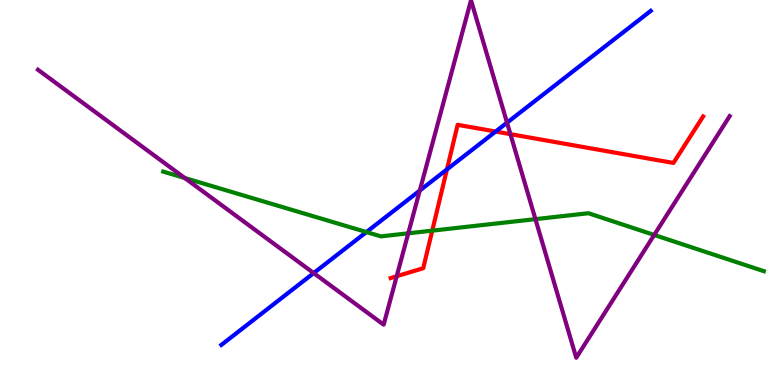[{'lines': ['blue', 'red'], 'intersections': [{'x': 5.77, 'y': 5.6}, {'x': 6.4, 'y': 6.58}]}, {'lines': ['green', 'red'], 'intersections': [{'x': 5.58, 'y': 4.01}]}, {'lines': ['purple', 'red'], 'intersections': [{'x': 5.12, 'y': 2.83}, {'x': 6.59, 'y': 6.52}]}, {'lines': ['blue', 'green'], 'intersections': [{'x': 4.73, 'y': 3.97}]}, {'lines': ['blue', 'purple'], 'intersections': [{'x': 4.05, 'y': 2.91}, {'x': 5.42, 'y': 5.05}, {'x': 6.54, 'y': 6.81}]}, {'lines': ['green', 'purple'], 'intersections': [{'x': 2.38, 'y': 5.38}, {'x': 5.27, 'y': 3.94}, {'x': 6.91, 'y': 4.31}, {'x': 8.44, 'y': 3.9}]}]